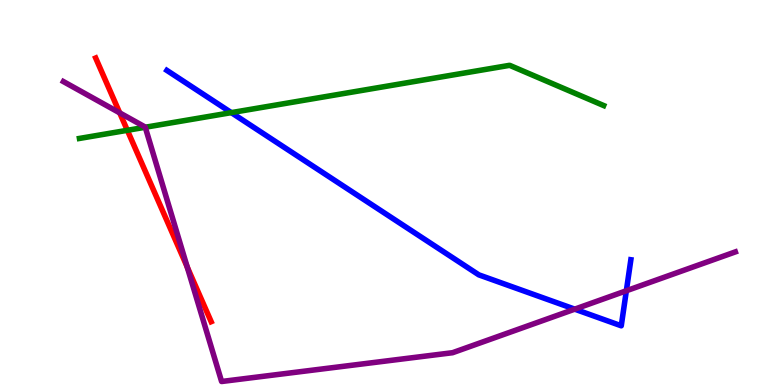[{'lines': ['blue', 'red'], 'intersections': []}, {'lines': ['green', 'red'], 'intersections': [{'x': 1.64, 'y': 6.62}]}, {'lines': ['purple', 'red'], 'intersections': [{'x': 1.54, 'y': 7.07}, {'x': 2.42, 'y': 3.06}]}, {'lines': ['blue', 'green'], 'intersections': [{'x': 2.98, 'y': 7.07}]}, {'lines': ['blue', 'purple'], 'intersections': [{'x': 7.42, 'y': 1.97}, {'x': 8.08, 'y': 2.45}]}, {'lines': ['green', 'purple'], 'intersections': [{'x': 1.87, 'y': 6.69}]}]